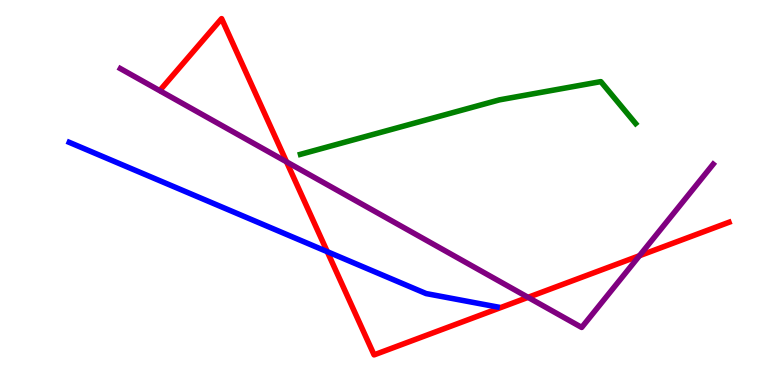[{'lines': ['blue', 'red'], 'intersections': [{'x': 4.22, 'y': 3.46}]}, {'lines': ['green', 'red'], 'intersections': []}, {'lines': ['purple', 'red'], 'intersections': [{'x': 3.7, 'y': 5.8}, {'x': 6.81, 'y': 2.28}, {'x': 8.25, 'y': 3.36}]}, {'lines': ['blue', 'green'], 'intersections': []}, {'lines': ['blue', 'purple'], 'intersections': []}, {'lines': ['green', 'purple'], 'intersections': []}]